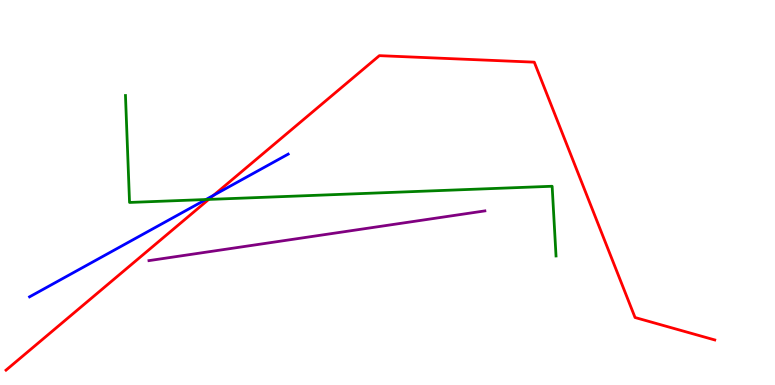[{'lines': ['blue', 'red'], 'intersections': [{'x': 2.76, 'y': 4.93}]}, {'lines': ['green', 'red'], 'intersections': [{'x': 2.69, 'y': 4.82}]}, {'lines': ['purple', 'red'], 'intersections': []}, {'lines': ['blue', 'green'], 'intersections': [{'x': 2.66, 'y': 4.82}]}, {'lines': ['blue', 'purple'], 'intersections': []}, {'lines': ['green', 'purple'], 'intersections': []}]